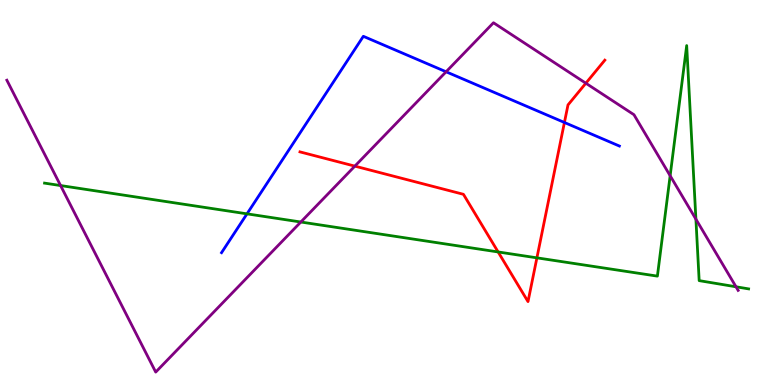[{'lines': ['blue', 'red'], 'intersections': [{'x': 7.28, 'y': 6.82}]}, {'lines': ['green', 'red'], 'intersections': [{'x': 6.43, 'y': 3.46}, {'x': 6.93, 'y': 3.3}]}, {'lines': ['purple', 'red'], 'intersections': [{'x': 4.58, 'y': 5.68}, {'x': 7.56, 'y': 7.84}]}, {'lines': ['blue', 'green'], 'intersections': [{'x': 3.19, 'y': 4.45}]}, {'lines': ['blue', 'purple'], 'intersections': [{'x': 5.76, 'y': 8.14}]}, {'lines': ['green', 'purple'], 'intersections': [{'x': 0.782, 'y': 5.18}, {'x': 3.88, 'y': 4.23}, {'x': 8.65, 'y': 5.44}, {'x': 8.98, 'y': 4.31}, {'x': 9.5, 'y': 2.55}]}]